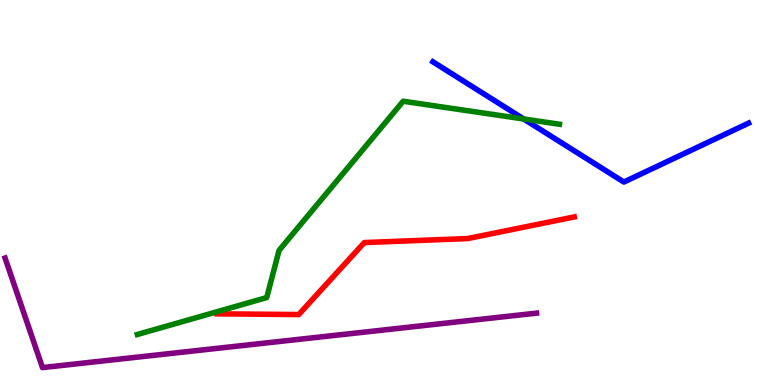[{'lines': ['blue', 'red'], 'intersections': []}, {'lines': ['green', 'red'], 'intersections': []}, {'lines': ['purple', 'red'], 'intersections': []}, {'lines': ['blue', 'green'], 'intersections': [{'x': 6.76, 'y': 6.91}]}, {'lines': ['blue', 'purple'], 'intersections': []}, {'lines': ['green', 'purple'], 'intersections': []}]